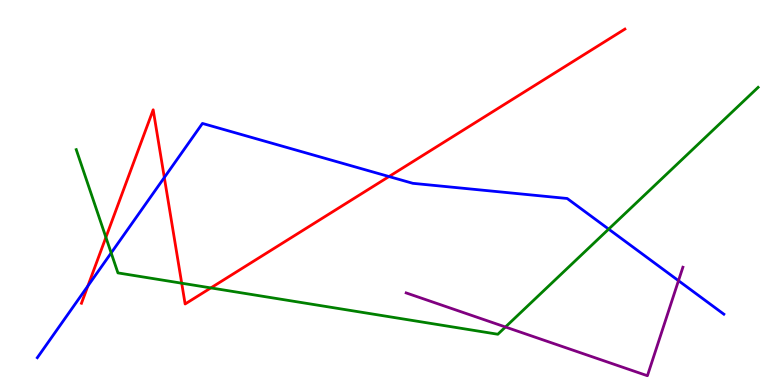[{'lines': ['blue', 'red'], 'intersections': [{'x': 1.13, 'y': 2.57}, {'x': 2.12, 'y': 5.39}, {'x': 5.02, 'y': 5.41}]}, {'lines': ['green', 'red'], 'intersections': [{'x': 1.37, 'y': 3.84}, {'x': 2.34, 'y': 2.64}, {'x': 2.72, 'y': 2.52}]}, {'lines': ['purple', 'red'], 'intersections': []}, {'lines': ['blue', 'green'], 'intersections': [{'x': 1.43, 'y': 3.43}, {'x': 7.85, 'y': 4.05}]}, {'lines': ['blue', 'purple'], 'intersections': [{'x': 8.75, 'y': 2.71}]}, {'lines': ['green', 'purple'], 'intersections': [{'x': 6.52, 'y': 1.51}]}]